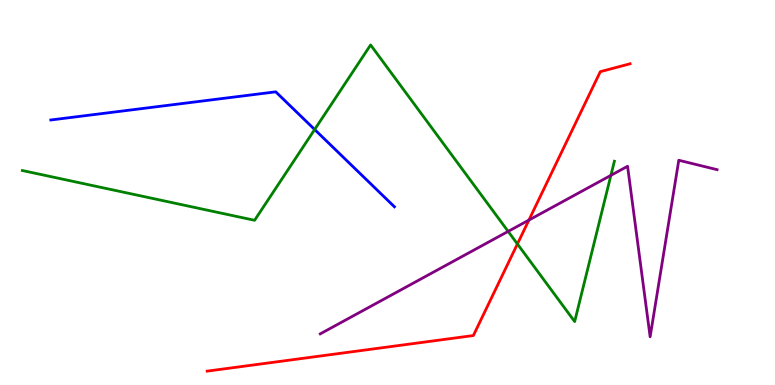[{'lines': ['blue', 'red'], 'intersections': []}, {'lines': ['green', 'red'], 'intersections': [{'x': 6.68, 'y': 3.66}]}, {'lines': ['purple', 'red'], 'intersections': [{'x': 6.82, 'y': 4.28}]}, {'lines': ['blue', 'green'], 'intersections': [{'x': 4.06, 'y': 6.64}]}, {'lines': ['blue', 'purple'], 'intersections': []}, {'lines': ['green', 'purple'], 'intersections': [{'x': 6.56, 'y': 3.99}, {'x': 7.88, 'y': 5.44}]}]